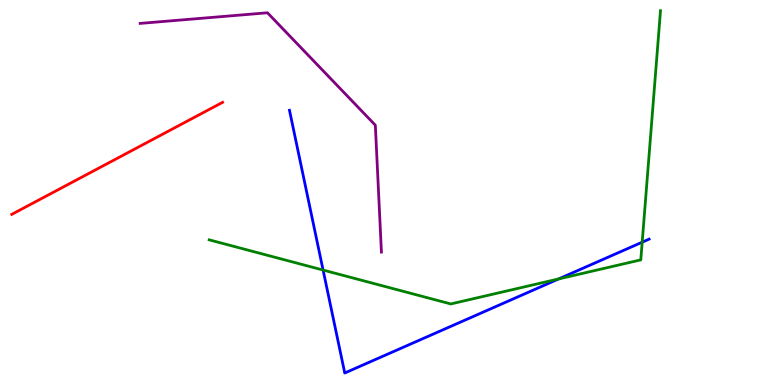[{'lines': ['blue', 'red'], 'intersections': []}, {'lines': ['green', 'red'], 'intersections': []}, {'lines': ['purple', 'red'], 'intersections': []}, {'lines': ['blue', 'green'], 'intersections': [{'x': 4.17, 'y': 2.99}, {'x': 7.21, 'y': 2.76}, {'x': 8.29, 'y': 3.71}]}, {'lines': ['blue', 'purple'], 'intersections': []}, {'lines': ['green', 'purple'], 'intersections': []}]